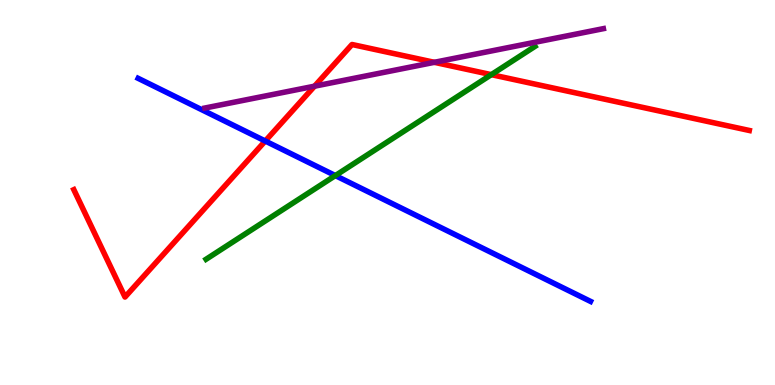[{'lines': ['blue', 'red'], 'intersections': [{'x': 3.42, 'y': 6.34}]}, {'lines': ['green', 'red'], 'intersections': [{'x': 6.34, 'y': 8.06}]}, {'lines': ['purple', 'red'], 'intersections': [{'x': 4.06, 'y': 7.76}, {'x': 5.6, 'y': 8.38}]}, {'lines': ['blue', 'green'], 'intersections': [{'x': 4.33, 'y': 5.44}]}, {'lines': ['blue', 'purple'], 'intersections': []}, {'lines': ['green', 'purple'], 'intersections': []}]